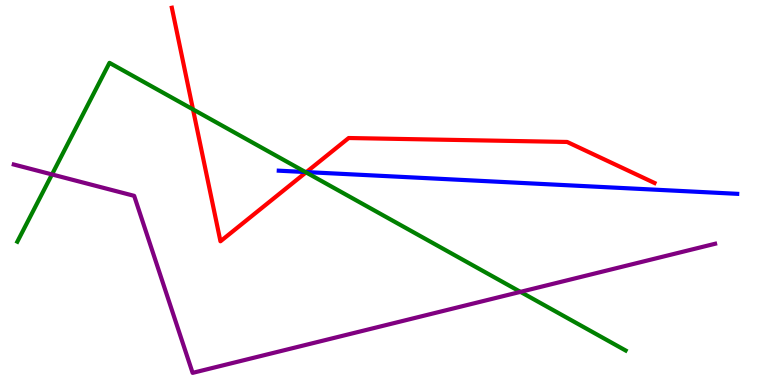[{'lines': ['blue', 'red'], 'intersections': [{'x': 3.95, 'y': 5.53}]}, {'lines': ['green', 'red'], 'intersections': [{'x': 2.49, 'y': 7.16}, {'x': 3.95, 'y': 5.52}]}, {'lines': ['purple', 'red'], 'intersections': []}, {'lines': ['blue', 'green'], 'intersections': [{'x': 3.94, 'y': 5.53}]}, {'lines': ['blue', 'purple'], 'intersections': []}, {'lines': ['green', 'purple'], 'intersections': [{'x': 0.671, 'y': 5.47}, {'x': 6.72, 'y': 2.42}]}]